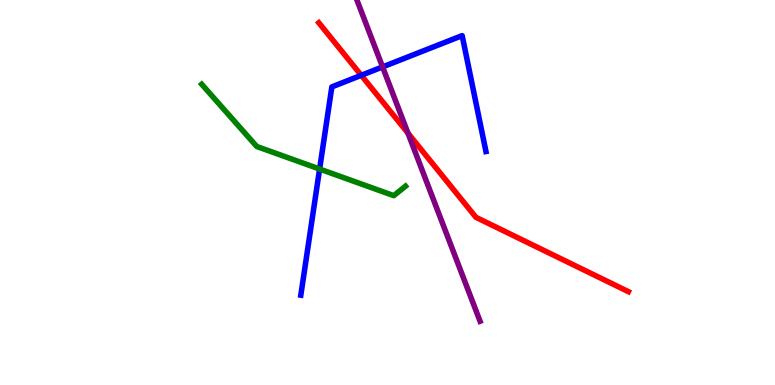[{'lines': ['blue', 'red'], 'intersections': [{'x': 4.66, 'y': 8.04}]}, {'lines': ['green', 'red'], 'intersections': []}, {'lines': ['purple', 'red'], 'intersections': [{'x': 5.26, 'y': 6.54}]}, {'lines': ['blue', 'green'], 'intersections': [{'x': 4.12, 'y': 5.61}]}, {'lines': ['blue', 'purple'], 'intersections': [{'x': 4.94, 'y': 8.26}]}, {'lines': ['green', 'purple'], 'intersections': []}]